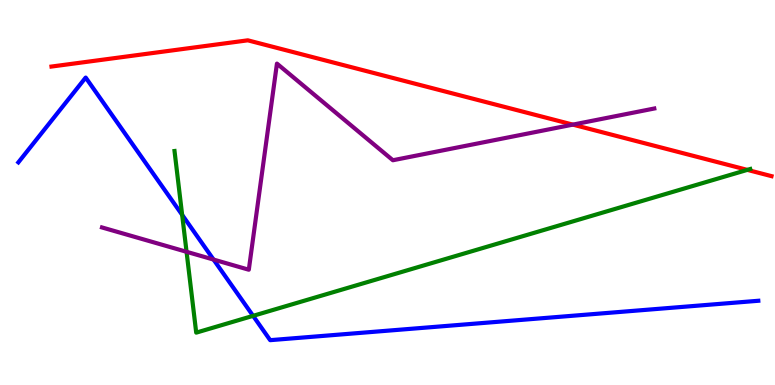[{'lines': ['blue', 'red'], 'intersections': []}, {'lines': ['green', 'red'], 'intersections': [{'x': 9.64, 'y': 5.59}]}, {'lines': ['purple', 'red'], 'intersections': [{'x': 7.39, 'y': 6.76}]}, {'lines': ['blue', 'green'], 'intersections': [{'x': 2.35, 'y': 4.42}, {'x': 3.27, 'y': 1.8}]}, {'lines': ['blue', 'purple'], 'intersections': [{'x': 2.76, 'y': 3.26}]}, {'lines': ['green', 'purple'], 'intersections': [{'x': 2.41, 'y': 3.46}]}]